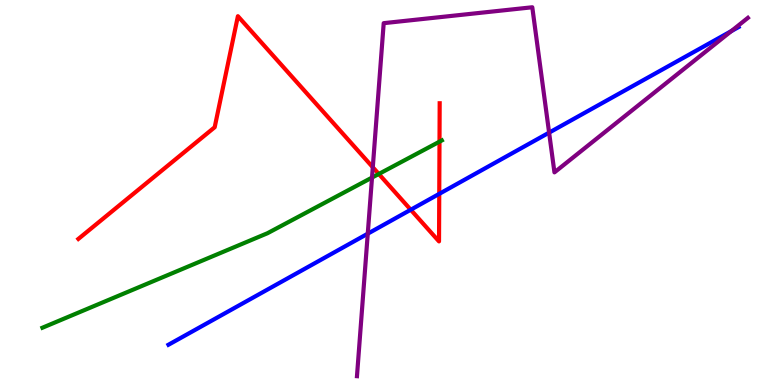[{'lines': ['blue', 'red'], 'intersections': [{'x': 5.3, 'y': 4.55}, {'x': 5.67, 'y': 4.96}]}, {'lines': ['green', 'red'], 'intersections': [{'x': 4.89, 'y': 5.48}, {'x': 5.67, 'y': 6.32}]}, {'lines': ['purple', 'red'], 'intersections': [{'x': 4.81, 'y': 5.66}]}, {'lines': ['blue', 'green'], 'intersections': []}, {'lines': ['blue', 'purple'], 'intersections': [{'x': 4.75, 'y': 3.93}, {'x': 7.09, 'y': 6.55}, {'x': 9.44, 'y': 9.19}]}, {'lines': ['green', 'purple'], 'intersections': [{'x': 4.8, 'y': 5.39}]}]